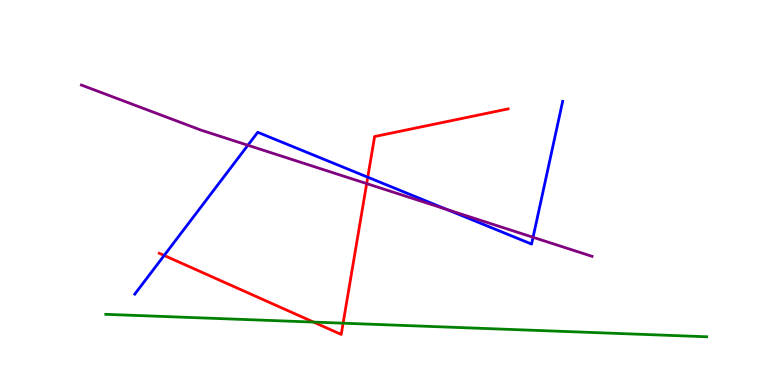[{'lines': ['blue', 'red'], 'intersections': [{'x': 2.12, 'y': 3.36}, {'x': 4.75, 'y': 5.4}]}, {'lines': ['green', 'red'], 'intersections': [{'x': 4.05, 'y': 1.63}, {'x': 4.43, 'y': 1.61}]}, {'lines': ['purple', 'red'], 'intersections': [{'x': 4.73, 'y': 5.23}]}, {'lines': ['blue', 'green'], 'intersections': []}, {'lines': ['blue', 'purple'], 'intersections': [{'x': 3.2, 'y': 6.23}, {'x': 5.76, 'y': 4.56}, {'x': 6.88, 'y': 3.84}]}, {'lines': ['green', 'purple'], 'intersections': []}]